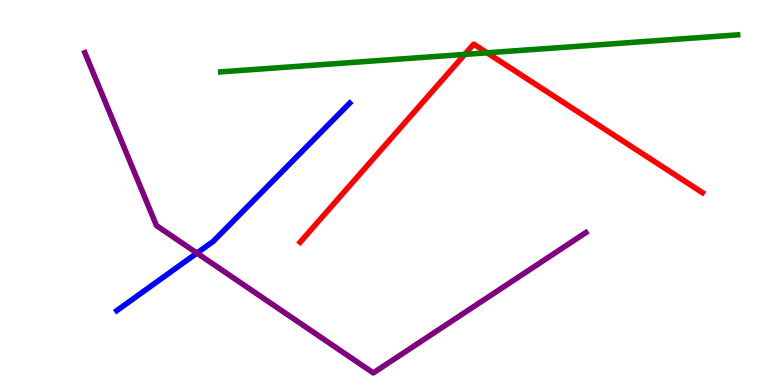[{'lines': ['blue', 'red'], 'intersections': []}, {'lines': ['green', 'red'], 'intersections': [{'x': 6.0, 'y': 8.59}, {'x': 6.28, 'y': 8.63}]}, {'lines': ['purple', 'red'], 'intersections': []}, {'lines': ['blue', 'green'], 'intersections': []}, {'lines': ['blue', 'purple'], 'intersections': [{'x': 2.54, 'y': 3.43}]}, {'lines': ['green', 'purple'], 'intersections': []}]